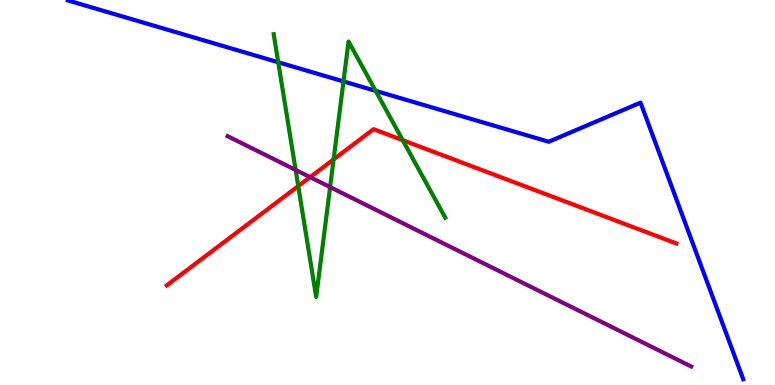[{'lines': ['blue', 'red'], 'intersections': []}, {'lines': ['green', 'red'], 'intersections': [{'x': 3.85, 'y': 5.17}, {'x': 4.3, 'y': 5.86}, {'x': 5.2, 'y': 6.36}]}, {'lines': ['purple', 'red'], 'intersections': [{'x': 4.0, 'y': 5.4}]}, {'lines': ['blue', 'green'], 'intersections': [{'x': 3.59, 'y': 8.38}, {'x': 4.43, 'y': 7.89}, {'x': 4.85, 'y': 7.64}]}, {'lines': ['blue', 'purple'], 'intersections': []}, {'lines': ['green', 'purple'], 'intersections': [{'x': 3.81, 'y': 5.59}, {'x': 4.26, 'y': 5.14}]}]